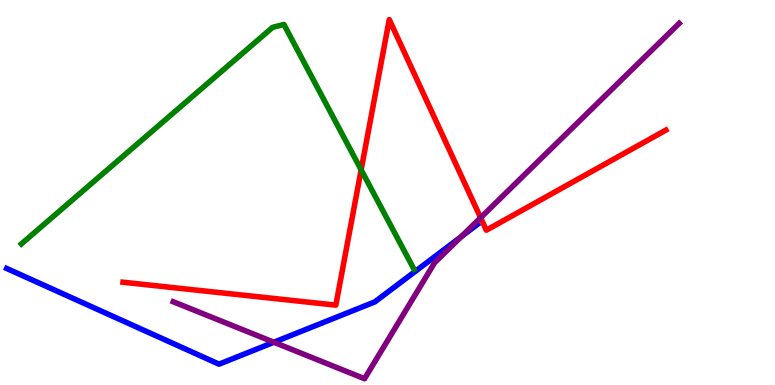[{'lines': ['blue', 'red'], 'intersections': []}, {'lines': ['green', 'red'], 'intersections': [{'x': 4.66, 'y': 5.59}]}, {'lines': ['purple', 'red'], 'intersections': [{'x': 6.2, 'y': 4.35}]}, {'lines': ['blue', 'green'], 'intersections': []}, {'lines': ['blue', 'purple'], 'intersections': [{'x': 3.53, 'y': 1.11}, {'x': 5.95, 'y': 3.85}]}, {'lines': ['green', 'purple'], 'intersections': []}]